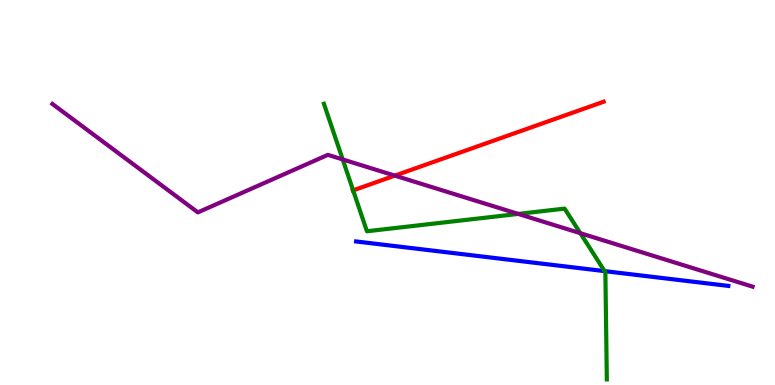[{'lines': ['blue', 'red'], 'intersections': []}, {'lines': ['green', 'red'], 'intersections': [{'x': 4.56, 'y': 5.06}]}, {'lines': ['purple', 'red'], 'intersections': [{'x': 5.09, 'y': 5.44}]}, {'lines': ['blue', 'green'], 'intersections': [{'x': 7.8, 'y': 2.96}]}, {'lines': ['blue', 'purple'], 'intersections': []}, {'lines': ['green', 'purple'], 'intersections': [{'x': 4.42, 'y': 5.86}, {'x': 6.69, 'y': 4.44}, {'x': 7.49, 'y': 3.94}]}]